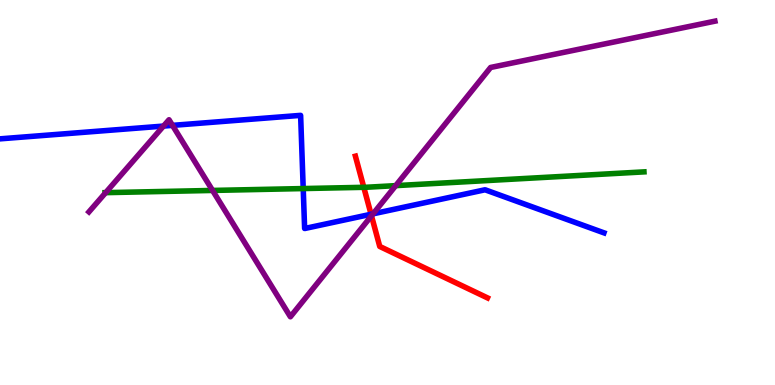[{'lines': ['blue', 'red'], 'intersections': [{'x': 4.79, 'y': 4.43}]}, {'lines': ['green', 'red'], 'intersections': [{'x': 4.69, 'y': 5.13}]}, {'lines': ['purple', 'red'], 'intersections': [{'x': 4.79, 'y': 4.39}]}, {'lines': ['blue', 'green'], 'intersections': [{'x': 3.91, 'y': 5.1}]}, {'lines': ['blue', 'purple'], 'intersections': [{'x': 2.11, 'y': 6.73}, {'x': 2.23, 'y': 6.74}, {'x': 4.81, 'y': 4.45}]}, {'lines': ['green', 'purple'], 'intersections': [{'x': 1.36, 'y': 5.0}, {'x': 2.74, 'y': 5.05}, {'x': 5.11, 'y': 5.18}]}]